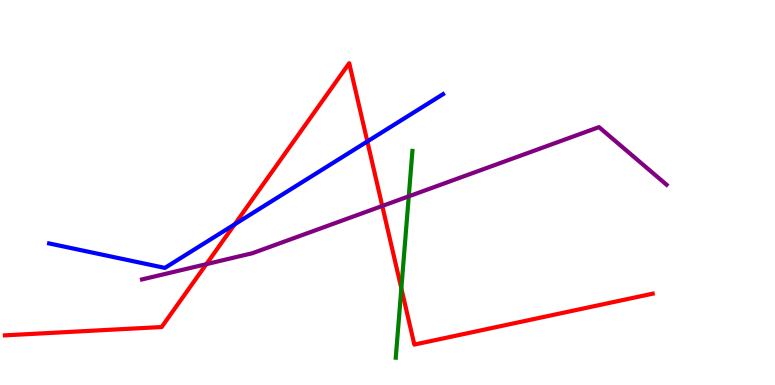[{'lines': ['blue', 'red'], 'intersections': [{'x': 3.03, 'y': 4.17}, {'x': 4.74, 'y': 6.33}]}, {'lines': ['green', 'red'], 'intersections': [{'x': 5.18, 'y': 2.51}]}, {'lines': ['purple', 'red'], 'intersections': [{'x': 2.66, 'y': 3.14}, {'x': 4.93, 'y': 4.65}]}, {'lines': ['blue', 'green'], 'intersections': []}, {'lines': ['blue', 'purple'], 'intersections': []}, {'lines': ['green', 'purple'], 'intersections': [{'x': 5.27, 'y': 4.9}]}]